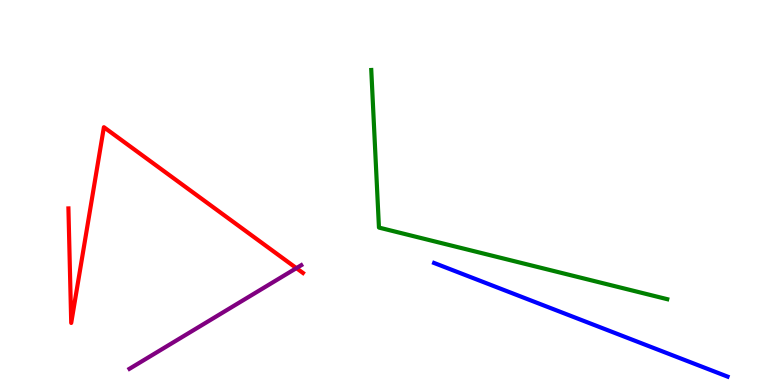[{'lines': ['blue', 'red'], 'intersections': []}, {'lines': ['green', 'red'], 'intersections': []}, {'lines': ['purple', 'red'], 'intersections': [{'x': 3.82, 'y': 3.04}]}, {'lines': ['blue', 'green'], 'intersections': []}, {'lines': ['blue', 'purple'], 'intersections': []}, {'lines': ['green', 'purple'], 'intersections': []}]